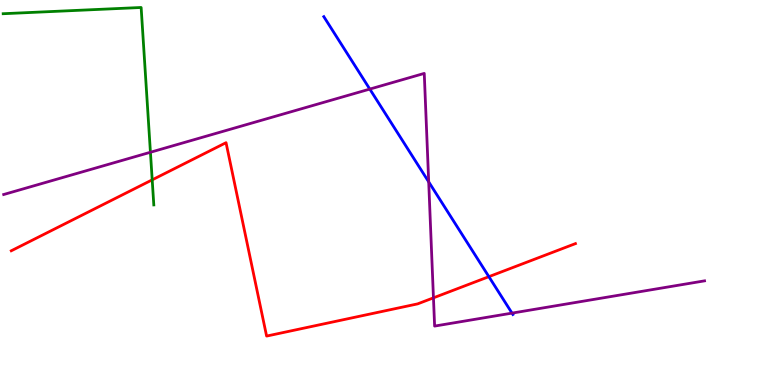[{'lines': ['blue', 'red'], 'intersections': [{'x': 6.31, 'y': 2.81}]}, {'lines': ['green', 'red'], 'intersections': [{'x': 1.96, 'y': 5.33}]}, {'lines': ['purple', 'red'], 'intersections': [{'x': 5.59, 'y': 2.26}]}, {'lines': ['blue', 'green'], 'intersections': []}, {'lines': ['blue', 'purple'], 'intersections': [{'x': 4.77, 'y': 7.69}, {'x': 5.53, 'y': 5.28}, {'x': 6.61, 'y': 1.87}]}, {'lines': ['green', 'purple'], 'intersections': [{'x': 1.94, 'y': 6.05}]}]